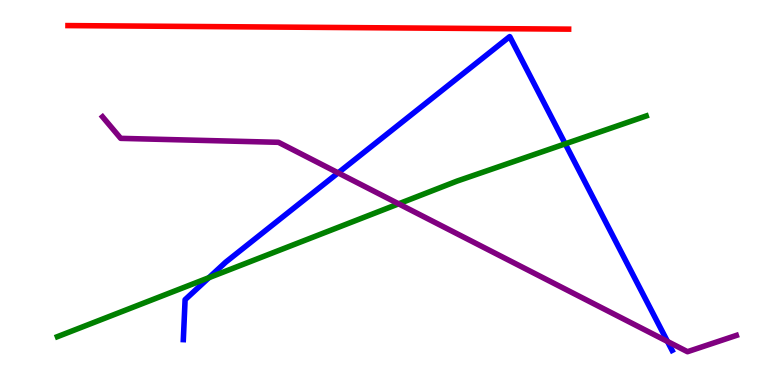[{'lines': ['blue', 'red'], 'intersections': []}, {'lines': ['green', 'red'], 'intersections': []}, {'lines': ['purple', 'red'], 'intersections': []}, {'lines': ['blue', 'green'], 'intersections': [{'x': 2.7, 'y': 2.79}, {'x': 7.29, 'y': 6.26}]}, {'lines': ['blue', 'purple'], 'intersections': [{'x': 4.36, 'y': 5.51}, {'x': 8.61, 'y': 1.13}]}, {'lines': ['green', 'purple'], 'intersections': [{'x': 5.14, 'y': 4.71}]}]